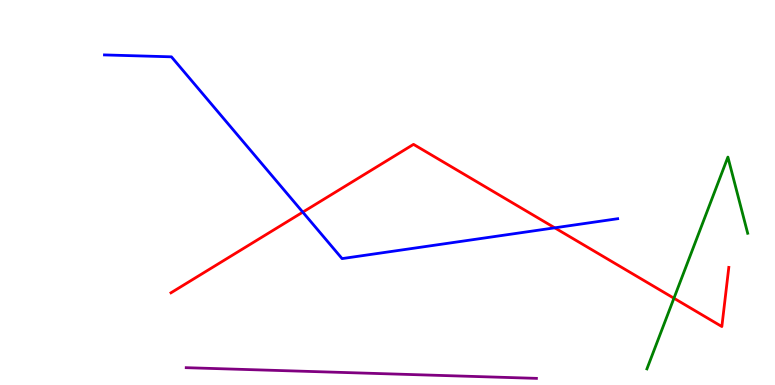[{'lines': ['blue', 'red'], 'intersections': [{'x': 3.91, 'y': 4.49}, {'x': 7.16, 'y': 4.08}]}, {'lines': ['green', 'red'], 'intersections': [{'x': 8.7, 'y': 2.25}]}, {'lines': ['purple', 'red'], 'intersections': []}, {'lines': ['blue', 'green'], 'intersections': []}, {'lines': ['blue', 'purple'], 'intersections': []}, {'lines': ['green', 'purple'], 'intersections': []}]